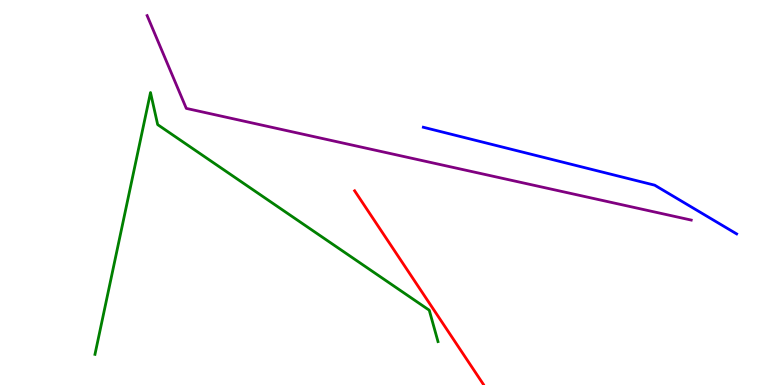[{'lines': ['blue', 'red'], 'intersections': []}, {'lines': ['green', 'red'], 'intersections': []}, {'lines': ['purple', 'red'], 'intersections': []}, {'lines': ['blue', 'green'], 'intersections': []}, {'lines': ['blue', 'purple'], 'intersections': []}, {'lines': ['green', 'purple'], 'intersections': []}]